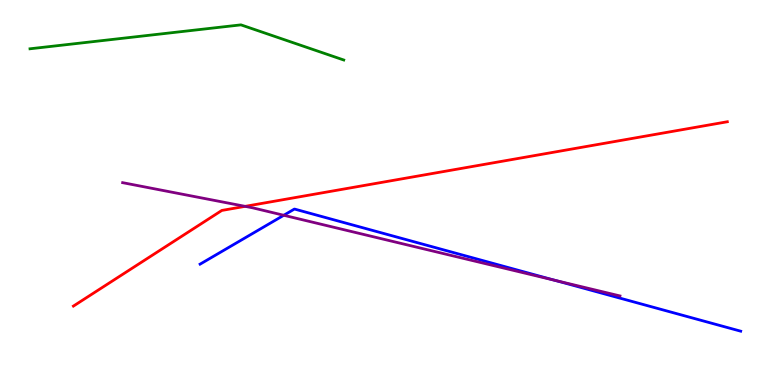[{'lines': ['blue', 'red'], 'intersections': []}, {'lines': ['green', 'red'], 'intersections': []}, {'lines': ['purple', 'red'], 'intersections': [{'x': 3.16, 'y': 4.64}]}, {'lines': ['blue', 'green'], 'intersections': []}, {'lines': ['blue', 'purple'], 'intersections': [{'x': 3.66, 'y': 4.41}, {'x': 7.16, 'y': 2.72}]}, {'lines': ['green', 'purple'], 'intersections': []}]